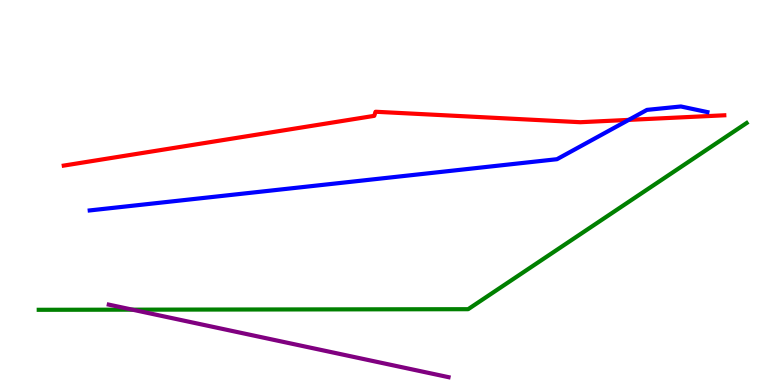[{'lines': ['blue', 'red'], 'intersections': [{'x': 8.11, 'y': 6.89}]}, {'lines': ['green', 'red'], 'intersections': []}, {'lines': ['purple', 'red'], 'intersections': []}, {'lines': ['blue', 'green'], 'intersections': []}, {'lines': ['blue', 'purple'], 'intersections': []}, {'lines': ['green', 'purple'], 'intersections': [{'x': 1.71, 'y': 1.96}]}]